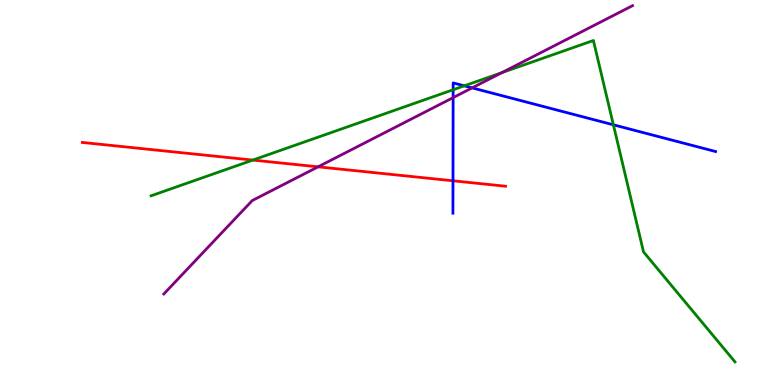[{'lines': ['blue', 'red'], 'intersections': [{'x': 5.85, 'y': 5.3}]}, {'lines': ['green', 'red'], 'intersections': [{'x': 3.26, 'y': 5.84}]}, {'lines': ['purple', 'red'], 'intersections': [{'x': 4.1, 'y': 5.67}]}, {'lines': ['blue', 'green'], 'intersections': [{'x': 5.85, 'y': 7.67}, {'x': 5.99, 'y': 7.77}, {'x': 7.91, 'y': 6.76}]}, {'lines': ['blue', 'purple'], 'intersections': [{'x': 5.85, 'y': 7.46}, {'x': 6.09, 'y': 7.72}]}, {'lines': ['green', 'purple'], 'intersections': [{'x': 6.48, 'y': 8.11}]}]